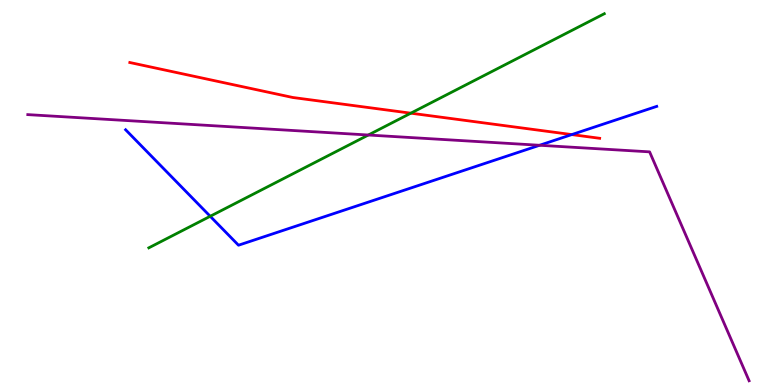[{'lines': ['blue', 'red'], 'intersections': [{'x': 7.38, 'y': 6.5}]}, {'lines': ['green', 'red'], 'intersections': [{'x': 5.3, 'y': 7.06}]}, {'lines': ['purple', 'red'], 'intersections': []}, {'lines': ['blue', 'green'], 'intersections': [{'x': 2.71, 'y': 4.38}]}, {'lines': ['blue', 'purple'], 'intersections': [{'x': 6.96, 'y': 6.23}]}, {'lines': ['green', 'purple'], 'intersections': [{'x': 4.75, 'y': 6.49}]}]